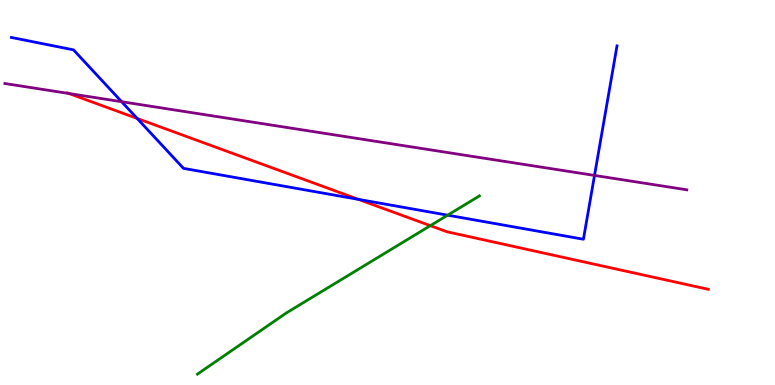[{'lines': ['blue', 'red'], 'intersections': [{'x': 1.77, 'y': 6.92}, {'x': 4.62, 'y': 4.82}]}, {'lines': ['green', 'red'], 'intersections': [{'x': 5.55, 'y': 4.14}]}, {'lines': ['purple', 'red'], 'intersections': [{'x': 0.889, 'y': 7.57}]}, {'lines': ['blue', 'green'], 'intersections': [{'x': 5.78, 'y': 4.41}]}, {'lines': ['blue', 'purple'], 'intersections': [{'x': 1.57, 'y': 7.36}, {'x': 7.67, 'y': 5.44}]}, {'lines': ['green', 'purple'], 'intersections': []}]